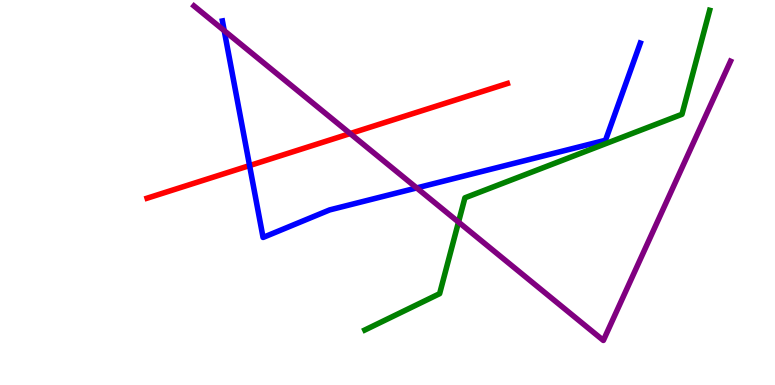[{'lines': ['blue', 'red'], 'intersections': [{'x': 3.22, 'y': 5.7}]}, {'lines': ['green', 'red'], 'intersections': []}, {'lines': ['purple', 'red'], 'intersections': [{'x': 4.52, 'y': 6.53}]}, {'lines': ['blue', 'green'], 'intersections': []}, {'lines': ['blue', 'purple'], 'intersections': [{'x': 2.89, 'y': 9.2}, {'x': 5.38, 'y': 5.12}]}, {'lines': ['green', 'purple'], 'intersections': [{'x': 5.92, 'y': 4.23}]}]